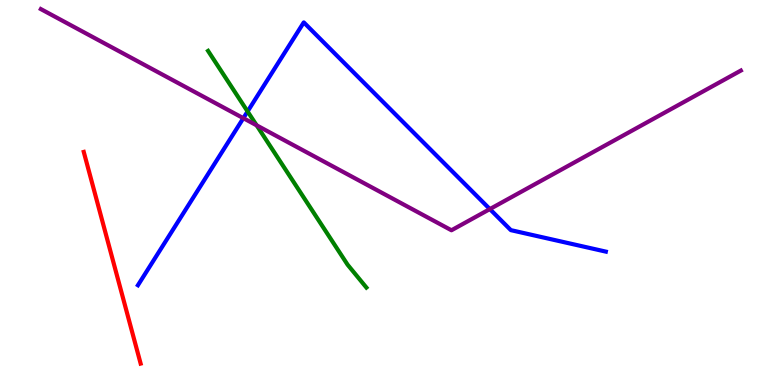[{'lines': ['blue', 'red'], 'intersections': []}, {'lines': ['green', 'red'], 'intersections': []}, {'lines': ['purple', 'red'], 'intersections': []}, {'lines': ['blue', 'green'], 'intersections': [{'x': 3.19, 'y': 7.11}]}, {'lines': ['blue', 'purple'], 'intersections': [{'x': 3.14, 'y': 6.93}, {'x': 6.32, 'y': 4.57}]}, {'lines': ['green', 'purple'], 'intersections': [{'x': 3.31, 'y': 6.74}]}]